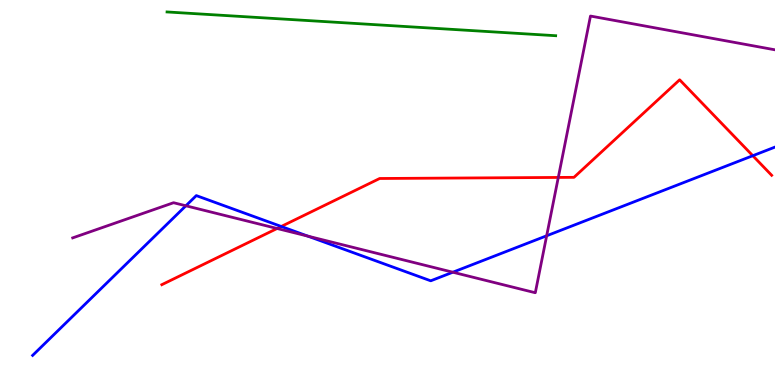[{'lines': ['blue', 'red'], 'intersections': [{'x': 3.63, 'y': 4.12}, {'x': 9.71, 'y': 5.96}]}, {'lines': ['green', 'red'], 'intersections': []}, {'lines': ['purple', 'red'], 'intersections': [{'x': 3.58, 'y': 4.07}, {'x': 7.2, 'y': 5.39}]}, {'lines': ['blue', 'green'], 'intersections': []}, {'lines': ['blue', 'purple'], 'intersections': [{'x': 2.4, 'y': 4.65}, {'x': 3.97, 'y': 3.87}, {'x': 5.84, 'y': 2.93}, {'x': 7.05, 'y': 3.88}]}, {'lines': ['green', 'purple'], 'intersections': []}]